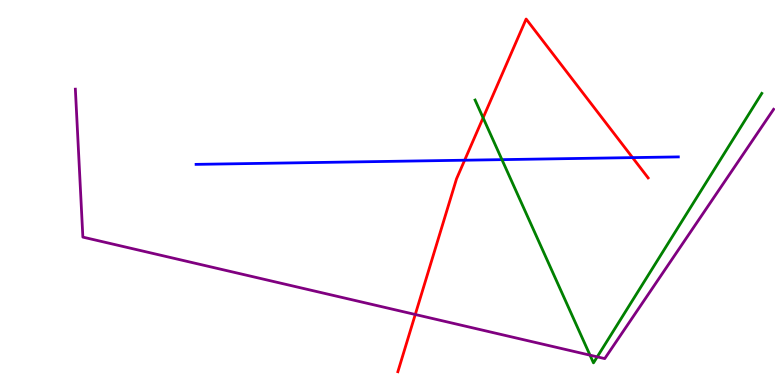[{'lines': ['blue', 'red'], 'intersections': [{'x': 6.0, 'y': 5.84}, {'x': 8.16, 'y': 5.91}]}, {'lines': ['green', 'red'], 'intersections': [{'x': 6.23, 'y': 6.94}]}, {'lines': ['purple', 'red'], 'intersections': [{'x': 5.36, 'y': 1.83}]}, {'lines': ['blue', 'green'], 'intersections': [{'x': 6.48, 'y': 5.85}]}, {'lines': ['blue', 'purple'], 'intersections': []}, {'lines': ['green', 'purple'], 'intersections': [{'x': 7.61, 'y': 0.775}, {'x': 7.71, 'y': 0.731}]}]